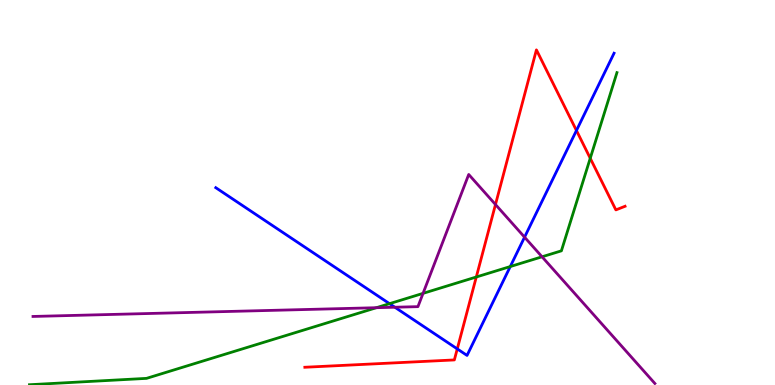[{'lines': ['blue', 'red'], 'intersections': [{'x': 5.9, 'y': 0.938}, {'x': 7.44, 'y': 6.61}]}, {'lines': ['green', 'red'], 'intersections': [{'x': 6.15, 'y': 2.81}, {'x': 7.62, 'y': 5.89}]}, {'lines': ['purple', 'red'], 'intersections': [{'x': 6.39, 'y': 4.69}]}, {'lines': ['blue', 'green'], 'intersections': [{'x': 5.03, 'y': 2.11}, {'x': 6.58, 'y': 3.08}]}, {'lines': ['blue', 'purple'], 'intersections': [{'x': 5.09, 'y': 2.02}, {'x': 6.77, 'y': 3.84}]}, {'lines': ['green', 'purple'], 'intersections': [{'x': 4.86, 'y': 2.01}, {'x': 5.46, 'y': 2.38}, {'x': 6.99, 'y': 3.33}]}]